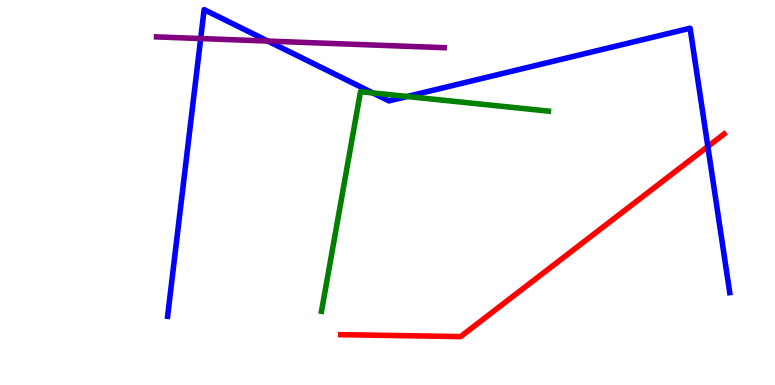[{'lines': ['blue', 'red'], 'intersections': [{'x': 9.13, 'y': 6.19}]}, {'lines': ['green', 'red'], 'intersections': []}, {'lines': ['purple', 'red'], 'intersections': []}, {'lines': ['blue', 'green'], 'intersections': [{'x': 4.81, 'y': 7.59}, {'x': 5.25, 'y': 7.49}]}, {'lines': ['blue', 'purple'], 'intersections': [{'x': 2.59, 'y': 9.0}, {'x': 3.46, 'y': 8.93}]}, {'lines': ['green', 'purple'], 'intersections': []}]